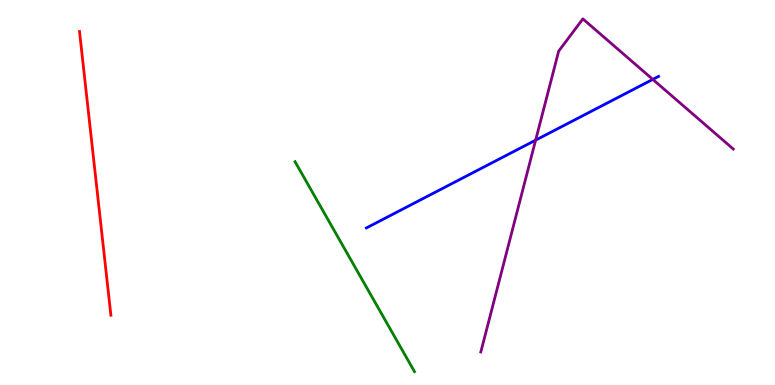[{'lines': ['blue', 'red'], 'intersections': []}, {'lines': ['green', 'red'], 'intersections': []}, {'lines': ['purple', 'red'], 'intersections': []}, {'lines': ['blue', 'green'], 'intersections': []}, {'lines': ['blue', 'purple'], 'intersections': [{'x': 6.91, 'y': 6.36}, {'x': 8.42, 'y': 7.94}]}, {'lines': ['green', 'purple'], 'intersections': []}]